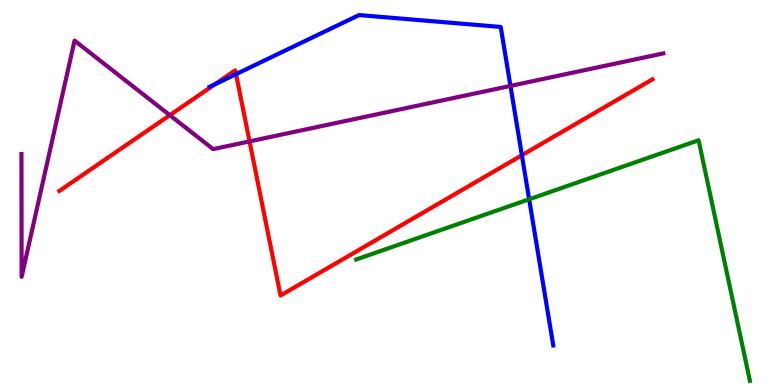[{'lines': ['blue', 'red'], 'intersections': [{'x': 2.77, 'y': 7.81}, {'x': 3.05, 'y': 8.07}, {'x': 6.73, 'y': 5.97}]}, {'lines': ['green', 'red'], 'intersections': []}, {'lines': ['purple', 'red'], 'intersections': [{'x': 2.19, 'y': 7.01}, {'x': 3.22, 'y': 6.33}]}, {'lines': ['blue', 'green'], 'intersections': [{'x': 6.83, 'y': 4.82}]}, {'lines': ['blue', 'purple'], 'intersections': [{'x': 6.59, 'y': 7.77}]}, {'lines': ['green', 'purple'], 'intersections': []}]